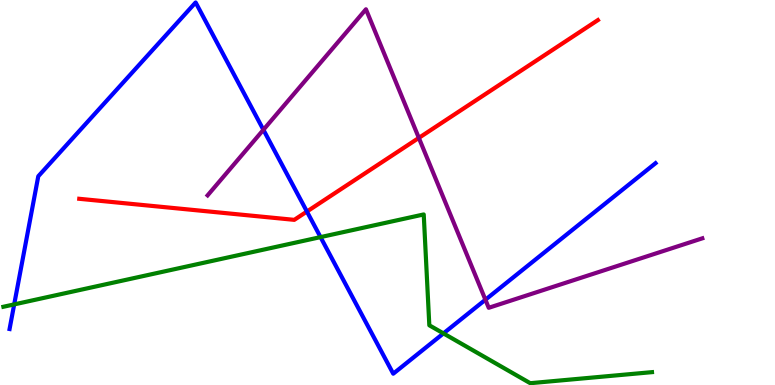[{'lines': ['blue', 'red'], 'intersections': [{'x': 3.96, 'y': 4.51}]}, {'lines': ['green', 'red'], 'intersections': []}, {'lines': ['purple', 'red'], 'intersections': [{'x': 5.4, 'y': 6.42}]}, {'lines': ['blue', 'green'], 'intersections': [{'x': 0.183, 'y': 2.09}, {'x': 4.14, 'y': 3.84}, {'x': 5.72, 'y': 1.34}]}, {'lines': ['blue', 'purple'], 'intersections': [{'x': 3.4, 'y': 6.63}, {'x': 6.26, 'y': 2.21}]}, {'lines': ['green', 'purple'], 'intersections': []}]